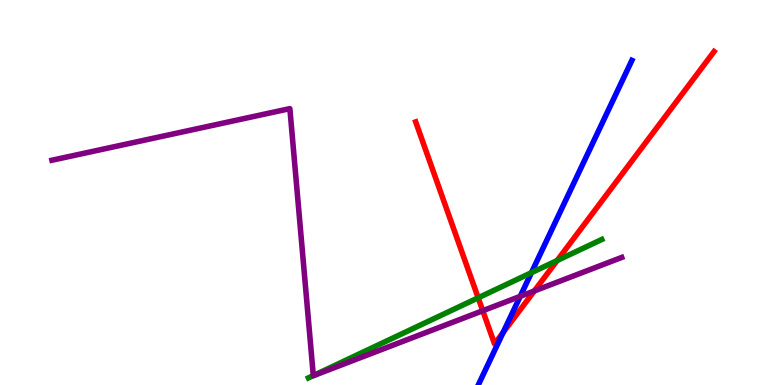[{'lines': ['blue', 'red'], 'intersections': [{'x': 6.49, 'y': 1.36}]}, {'lines': ['green', 'red'], 'intersections': [{'x': 6.17, 'y': 2.26}, {'x': 7.19, 'y': 3.23}]}, {'lines': ['purple', 'red'], 'intersections': [{'x': 6.23, 'y': 1.93}, {'x': 6.89, 'y': 2.44}]}, {'lines': ['blue', 'green'], 'intersections': [{'x': 6.86, 'y': 2.92}]}, {'lines': ['blue', 'purple'], 'intersections': [{'x': 6.71, 'y': 2.3}]}, {'lines': ['green', 'purple'], 'intersections': [{'x': 4.04, 'y': 0.244}]}]